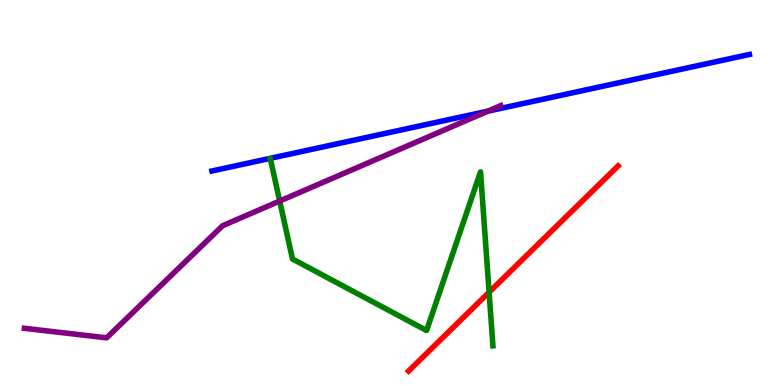[{'lines': ['blue', 'red'], 'intersections': []}, {'lines': ['green', 'red'], 'intersections': [{'x': 6.31, 'y': 2.41}]}, {'lines': ['purple', 'red'], 'intersections': []}, {'lines': ['blue', 'green'], 'intersections': []}, {'lines': ['blue', 'purple'], 'intersections': [{'x': 6.3, 'y': 7.11}]}, {'lines': ['green', 'purple'], 'intersections': [{'x': 3.61, 'y': 4.78}]}]